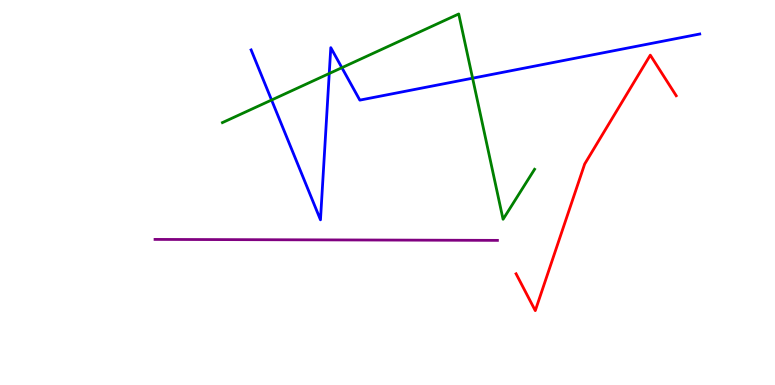[{'lines': ['blue', 'red'], 'intersections': []}, {'lines': ['green', 'red'], 'intersections': []}, {'lines': ['purple', 'red'], 'intersections': []}, {'lines': ['blue', 'green'], 'intersections': [{'x': 3.5, 'y': 7.4}, {'x': 4.25, 'y': 8.09}, {'x': 4.41, 'y': 8.24}, {'x': 6.1, 'y': 7.97}]}, {'lines': ['blue', 'purple'], 'intersections': []}, {'lines': ['green', 'purple'], 'intersections': []}]